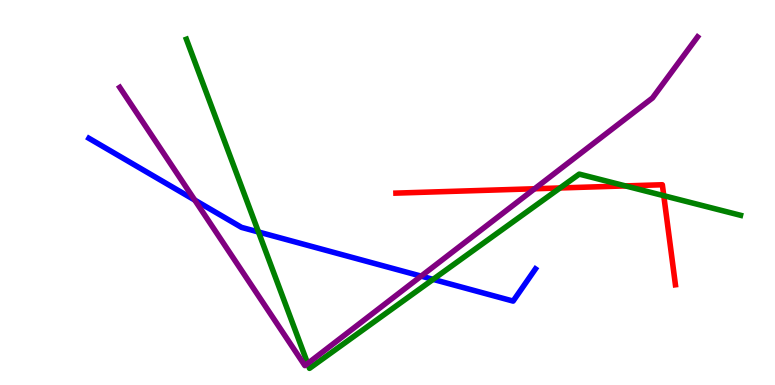[{'lines': ['blue', 'red'], 'intersections': []}, {'lines': ['green', 'red'], 'intersections': [{'x': 7.23, 'y': 5.12}, {'x': 8.07, 'y': 5.17}, {'x': 8.56, 'y': 4.92}]}, {'lines': ['purple', 'red'], 'intersections': [{'x': 6.9, 'y': 5.1}]}, {'lines': ['blue', 'green'], 'intersections': [{'x': 3.34, 'y': 3.97}, {'x': 5.59, 'y': 2.74}]}, {'lines': ['blue', 'purple'], 'intersections': [{'x': 2.51, 'y': 4.8}, {'x': 5.43, 'y': 2.83}]}, {'lines': ['green', 'purple'], 'intersections': [{'x': 3.97, 'y': 0.558}]}]